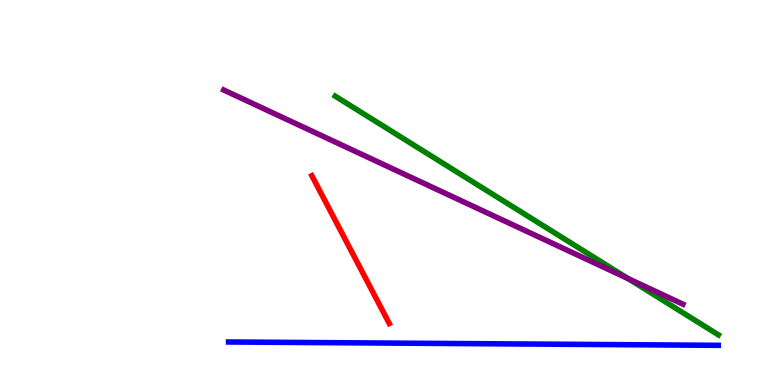[{'lines': ['blue', 'red'], 'intersections': []}, {'lines': ['green', 'red'], 'intersections': []}, {'lines': ['purple', 'red'], 'intersections': []}, {'lines': ['blue', 'green'], 'intersections': []}, {'lines': ['blue', 'purple'], 'intersections': []}, {'lines': ['green', 'purple'], 'intersections': [{'x': 8.1, 'y': 2.76}]}]